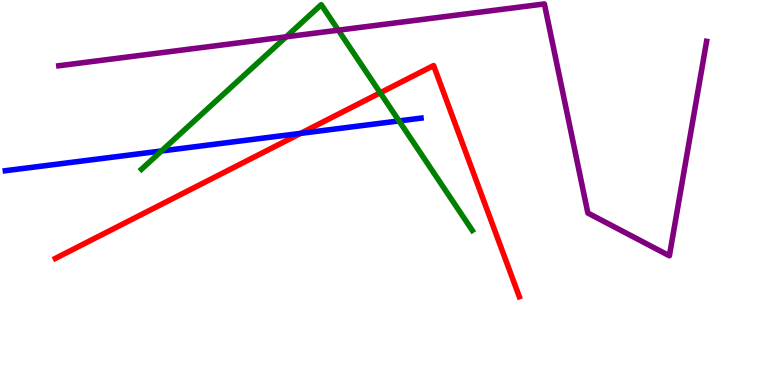[{'lines': ['blue', 'red'], 'intersections': [{'x': 3.88, 'y': 6.54}]}, {'lines': ['green', 'red'], 'intersections': [{'x': 4.91, 'y': 7.59}]}, {'lines': ['purple', 'red'], 'intersections': []}, {'lines': ['blue', 'green'], 'intersections': [{'x': 2.08, 'y': 6.08}, {'x': 5.15, 'y': 6.86}]}, {'lines': ['blue', 'purple'], 'intersections': []}, {'lines': ['green', 'purple'], 'intersections': [{'x': 3.69, 'y': 9.04}, {'x': 4.37, 'y': 9.22}]}]